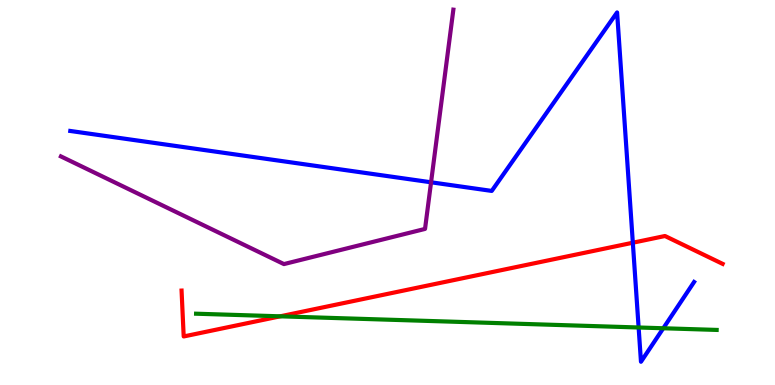[{'lines': ['blue', 'red'], 'intersections': [{'x': 8.17, 'y': 3.7}]}, {'lines': ['green', 'red'], 'intersections': [{'x': 3.62, 'y': 1.78}]}, {'lines': ['purple', 'red'], 'intersections': []}, {'lines': ['blue', 'green'], 'intersections': [{'x': 8.24, 'y': 1.49}, {'x': 8.56, 'y': 1.47}]}, {'lines': ['blue', 'purple'], 'intersections': [{'x': 5.56, 'y': 5.27}]}, {'lines': ['green', 'purple'], 'intersections': []}]